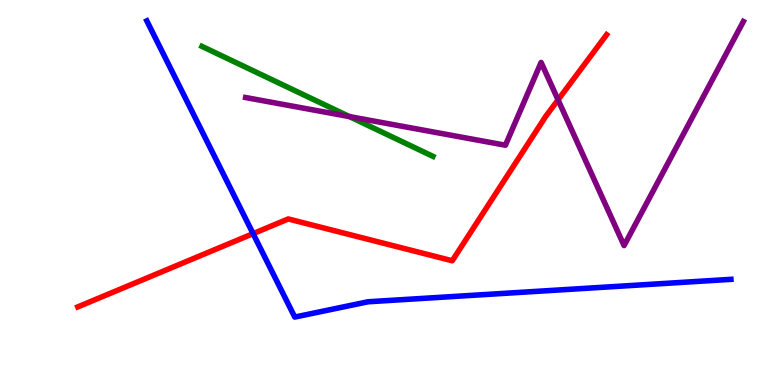[{'lines': ['blue', 'red'], 'intersections': [{'x': 3.27, 'y': 3.93}]}, {'lines': ['green', 'red'], 'intersections': []}, {'lines': ['purple', 'red'], 'intersections': [{'x': 7.2, 'y': 7.41}]}, {'lines': ['blue', 'green'], 'intersections': []}, {'lines': ['blue', 'purple'], 'intersections': []}, {'lines': ['green', 'purple'], 'intersections': [{'x': 4.51, 'y': 6.97}]}]